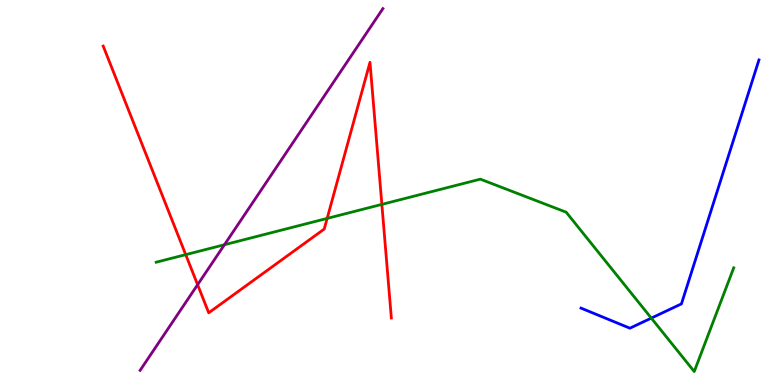[{'lines': ['blue', 'red'], 'intersections': []}, {'lines': ['green', 'red'], 'intersections': [{'x': 2.4, 'y': 3.39}, {'x': 4.22, 'y': 4.33}, {'x': 4.93, 'y': 4.69}]}, {'lines': ['purple', 'red'], 'intersections': [{'x': 2.55, 'y': 2.61}]}, {'lines': ['blue', 'green'], 'intersections': [{'x': 8.4, 'y': 1.74}]}, {'lines': ['blue', 'purple'], 'intersections': []}, {'lines': ['green', 'purple'], 'intersections': [{'x': 2.9, 'y': 3.64}]}]